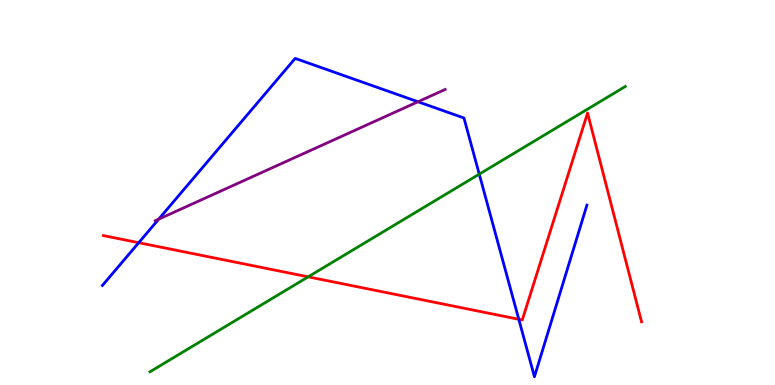[{'lines': ['blue', 'red'], 'intersections': [{'x': 1.79, 'y': 3.7}, {'x': 6.69, 'y': 1.71}]}, {'lines': ['green', 'red'], 'intersections': [{'x': 3.98, 'y': 2.81}]}, {'lines': ['purple', 'red'], 'intersections': []}, {'lines': ['blue', 'green'], 'intersections': [{'x': 6.18, 'y': 5.48}]}, {'lines': ['blue', 'purple'], 'intersections': [{'x': 2.05, 'y': 4.31}, {'x': 5.39, 'y': 7.36}]}, {'lines': ['green', 'purple'], 'intersections': []}]